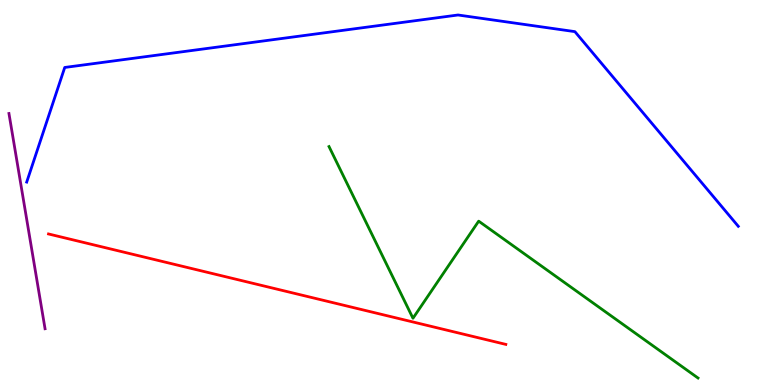[{'lines': ['blue', 'red'], 'intersections': []}, {'lines': ['green', 'red'], 'intersections': []}, {'lines': ['purple', 'red'], 'intersections': []}, {'lines': ['blue', 'green'], 'intersections': []}, {'lines': ['blue', 'purple'], 'intersections': []}, {'lines': ['green', 'purple'], 'intersections': []}]